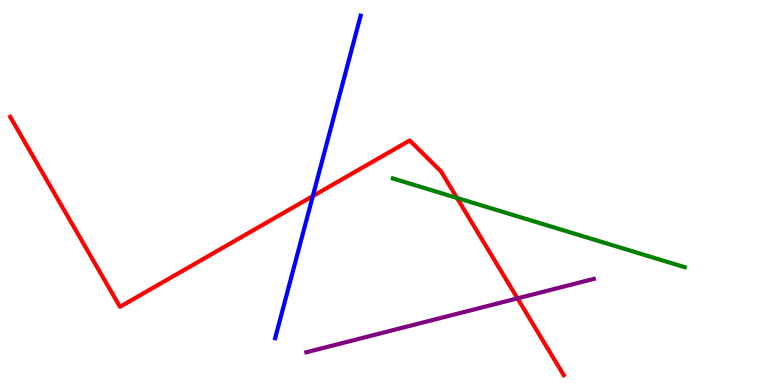[{'lines': ['blue', 'red'], 'intersections': [{'x': 4.04, 'y': 4.91}]}, {'lines': ['green', 'red'], 'intersections': [{'x': 5.9, 'y': 4.86}]}, {'lines': ['purple', 'red'], 'intersections': [{'x': 6.68, 'y': 2.25}]}, {'lines': ['blue', 'green'], 'intersections': []}, {'lines': ['blue', 'purple'], 'intersections': []}, {'lines': ['green', 'purple'], 'intersections': []}]